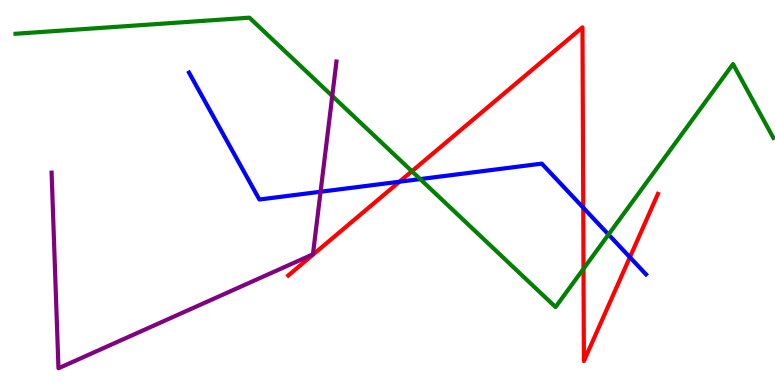[{'lines': ['blue', 'red'], 'intersections': [{'x': 5.15, 'y': 5.28}, {'x': 7.53, 'y': 4.61}, {'x': 8.13, 'y': 3.32}]}, {'lines': ['green', 'red'], 'intersections': [{'x': 5.31, 'y': 5.55}, {'x': 7.53, 'y': 3.02}]}, {'lines': ['purple', 'red'], 'intersections': []}, {'lines': ['blue', 'green'], 'intersections': [{'x': 5.42, 'y': 5.35}, {'x': 7.85, 'y': 3.91}]}, {'lines': ['blue', 'purple'], 'intersections': [{'x': 4.14, 'y': 5.02}]}, {'lines': ['green', 'purple'], 'intersections': [{'x': 4.29, 'y': 7.51}]}]